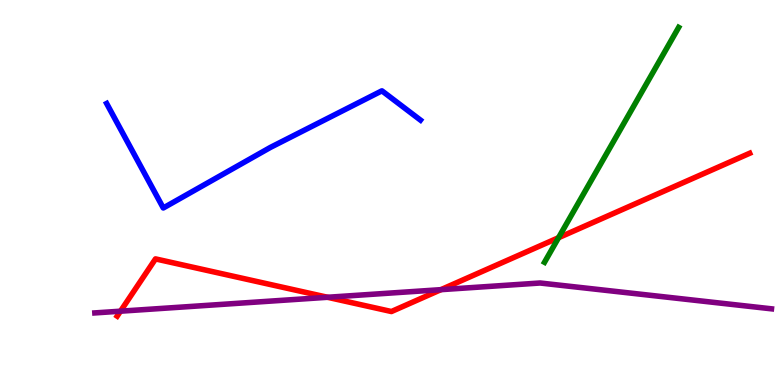[{'lines': ['blue', 'red'], 'intersections': []}, {'lines': ['green', 'red'], 'intersections': [{'x': 7.21, 'y': 3.83}]}, {'lines': ['purple', 'red'], 'intersections': [{'x': 1.55, 'y': 1.92}, {'x': 4.23, 'y': 2.28}, {'x': 5.69, 'y': 2.48}]}, {'lines': ['blue', 'green'], 'intersections': []}, {'lines': ['blue', 'purple'], 'intersections': []}, {'lines': ['green', 'purple'], 'intersections': []}]